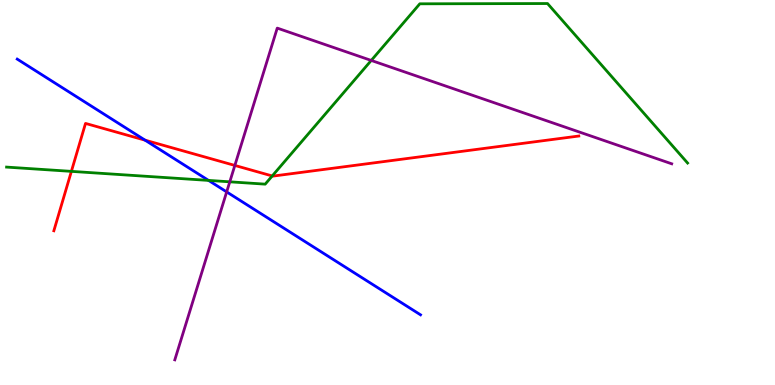[{'lines': ['blue', 'red'], 'intersections': [{'x': 1.87, 'y': 6.36}]}, {'lines': ['green', 'red'], 'intersections': [{'x': 0.921, 'y': 5.55}, {'x': 3.51, 'y': 5.43}]}, {'lines': ['purple', 'red'], 'intersections': [{'x': 3.03, 'y': 5.7}]}, {'lines': ['blue', 'green'], 'intersections': [{'x': 2.69, 'y': 5.31}]}, {'lines': ['blue', 'purple'], 'intersections': [{'x': 2.92, 'y': 5.02}]}, {'lines': ['green', 'purple'], 'intersections': [{'x': 2.97, 'y': 5.28}, {'x': 4.79, 'y': 8.43}]}]